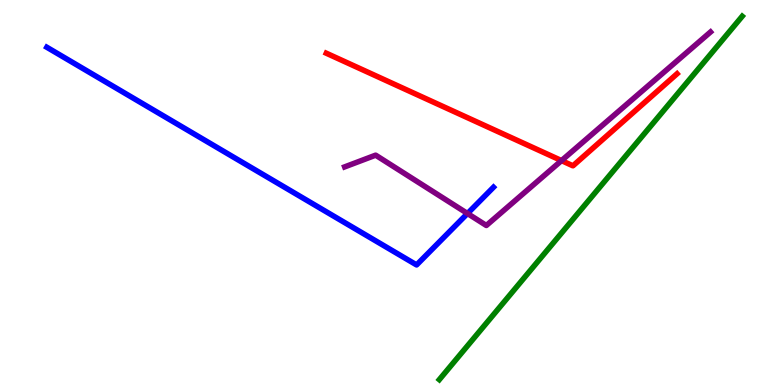[{'lines': ['blue', 'red'], 'intersections': []}, {'lines': ['green', 'red'], 'intersections': []}, {'lines': ['purple', 'red'], 'intersections': [{'x': 7.25, 'y': 5.83}]}, {'lines': ['blue', 'green'], 'intersections': []}, {'lines': ['blue', 'purple'], 'intersections': [{'x': 6.03, 'y': 4.45}]}, {'lines': ['green', 'purple'], 'intersections': []}]